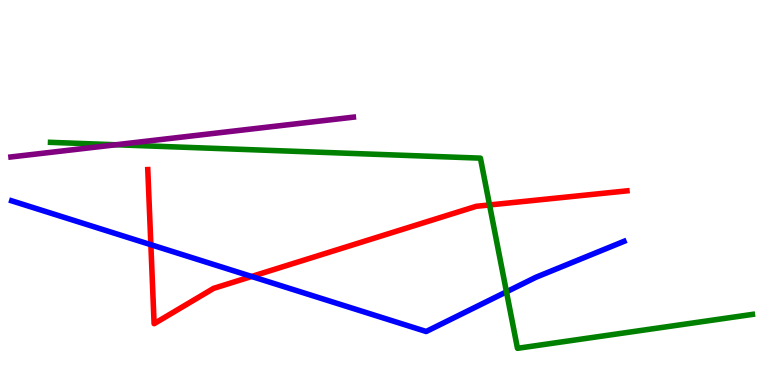[{'lines': ['blue', 'red'], 'intersections': [{'x': 1.95, 'y': 3.64}, {'x': 3.25, 'y': 2.82}]}, {'lines': ['green', 'red'], 'intersections': [{'x': 6.32, 'y': 4.68}]}, {'lines': ['purple', 'red'], 'intersections': []}, {'lines': ['blue', 'green'], 'intersections': [{'x': 6.54, 'y': 2.42}]}, {'lines': ['blue', 'purple'], 'intersections': []}, {'lines': ['green', 'purple'], 'intersections': [{'x': 1.5, 'y': 6.24}]}]